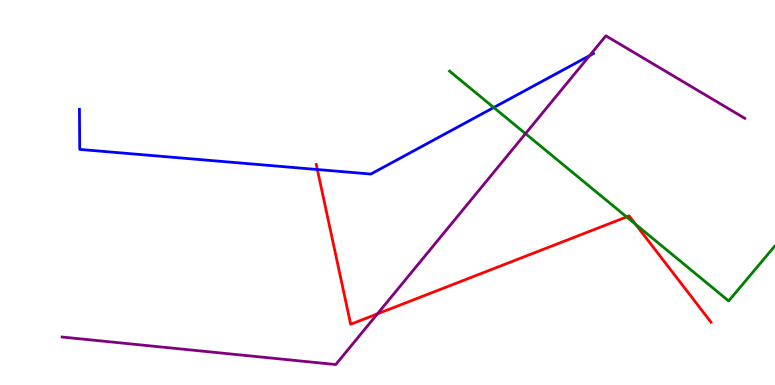[{'lines': ['blue', 'red'], 'intersections': [{'x': 4.09, 'y': 5.6}]}, {'lines': ['green', 'red'], 'intersections': [{'x': 8.09, 'y': 4.37}, {'x': 8.2, 'y': 4.17}]}, {'lines': ['purple', 'red'], 'intersections': [{'x': 4.87, 'y': 1.85}]}, {'lines': ['blue', 'green'], 'intersections': [{'x': 6.37, 'y': 7.21}]}, {'lines': ['blue', 'purple'], 'intersections': [{'x': 7.61, 'y': 8.56}]}, {'lines': ['green', 'purple'], 'intersections': [{'x': 6.78, 'y': 6.53}]}]